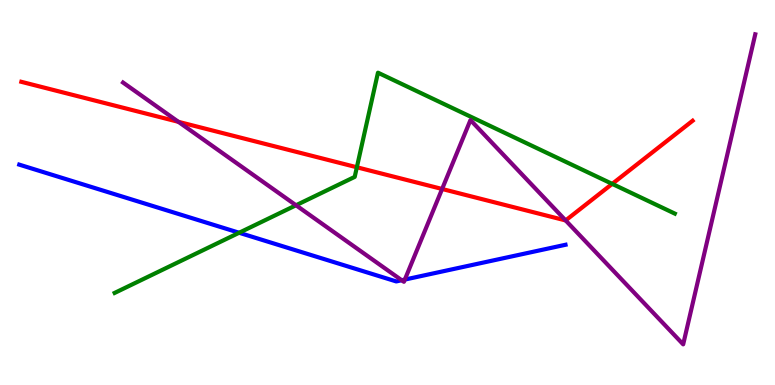[{'lines': ['blue', 'red'], 'intersections': []}, {'lines': ['green', 'red'], 'intersections': [{'x': 4.6, 'y': 5.66}, {'x': 7.9, 'y': 5.22}]}, {'lines': ['purple', 'red'], 'intersections': [{'x': 2.3, 'y': 6.84}, {'x': 5.7, 'y': 5.09}, {'x': 7.3, 'y': 4.27}]}, {'lines': ['blue', 'green'], 'intersections': [{'x': 3.09, 'y': 3.95}]}, {'lines': ['blue', 'purple'], 'intersections': [{'x': 5.18, 'y': 2.72}, {'x': 5.22, 'y': 2.74}]}, {'lines': ['green', 'purple'], 'intersections': [{'x': 3.82, 'y': 4.67}]}]